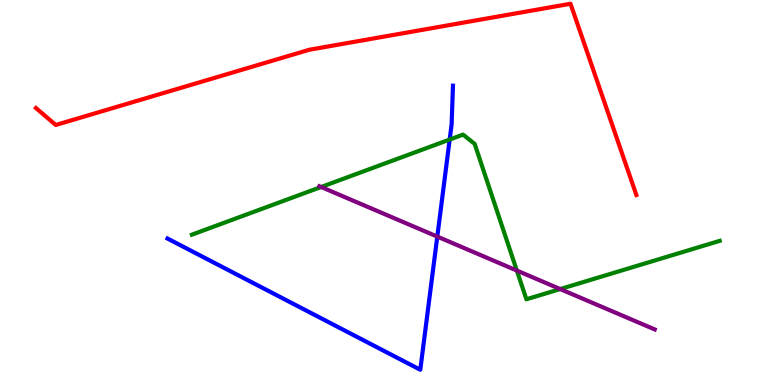[{'lines': ['blue', 'red'], 'intersections': []}, {'lines': ['green', 'red'], 'intersections': []}, {'lines': ['purple', 'red'], 'intersections': []}, {'lines': ['blue', 'green'], 'intersections': [{'x': 5.8, 'y': 6.38}]}, {'lines': ['blue', 'purple'], 'intersections': [{'x': 5.64, 'y': 3.85}]}, {'lines': ['green', 'purple'], 'intersections': [{'x': 4.14, 'y': 5.14}, {'x': 6.67, 'y': 2.97}, {'x': 7.23, 'y': 2.49}]}]